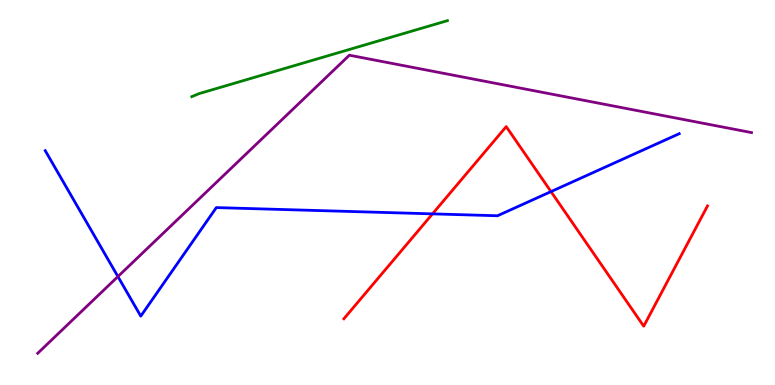[{'lines': ['blue', 'red'], 'intersections': [{'x': 5.58, 'y': 4.44}, {'x': 7.11, 'y': 5.02}]}, {'lines': ['green', 'red'], 'intersections': []}, {'lines': ['purple', 'red'], 'intersections': []}, {'lines': ['blue', 'green'], 'intersections': []}, {'lines': ['blue', 'purple'], 'intersections': [{'x': 1.52, 'y': 2.82}]}, {'lines': ['green', 'purple'], 'intersections': []}]